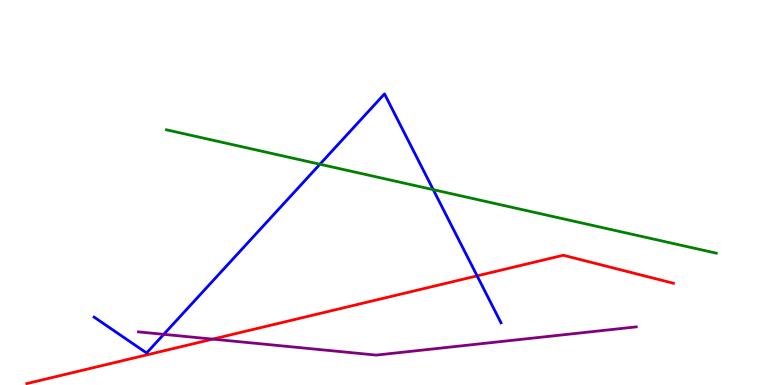[{'lines': ['blue', 'red'], 'intersections': [{'x': 6.16, 'y': 2.83}]}, {'lines': ['green', 'red'], 'intersections': []}, {'lines': ['purple', 'red'], 'intersections': [{'x': 2.74, 'y': 1.19}]}, {'lines': ['blue', 'green'], 'intersections': [{'x': 4.13, 'y': 5.73}, {'x': 5.59, 'y': 5.07}]}, {'lines': ['blue', 'purple'], 'intersections': [{'x': 2.11, 'y': 1.32}]}, {'lines': ['green', 'purple'], 'intersections': []}]